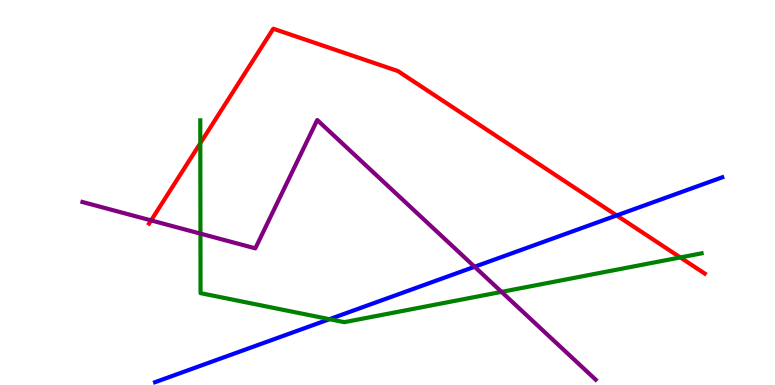[{'lines': ['blue', 'red'], 'intersections': [{'x': 7.96, 'y': 4.4}]}, {'lines': ['green', 'red'], 'intersections': [{'x': 2.58, 'y': 6.28}, {'x': 8.78, 'y': 3.31}]}, {'lines': ['purple', 'red'], 'intersections': [{'x': 1.95, 'y': 4.28}]}, {'lines': ['blue', 'green'], 'intersections': [{'x': 4.25, 'y': 1.71}]}, {'lines': ['blue', 'purple'], 'intersections': [{'x': 6.12, 'y': 3.07}]}, {'lines': ['green', 'purple'], 'intersections': [{'x': 2.59, 'y': 3.93}, {'x': 6.47, 'y': 2.42}]}]